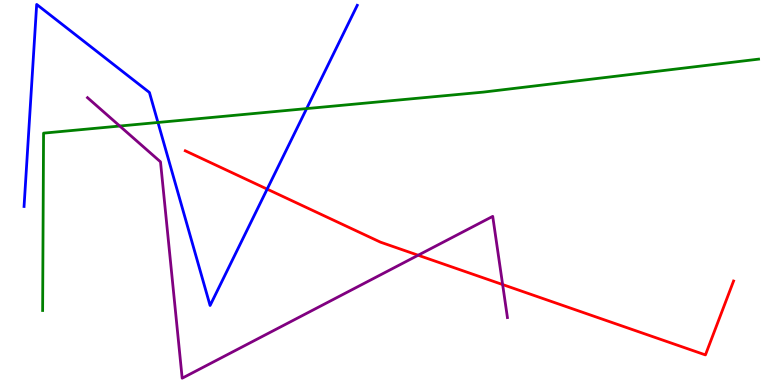[{'lines': ['blue', 'red'], 'intersections': [{'x': 3.45, 'y': 5.09}]}, {'lines': ['green', 'red'], 'intersections': []}, {'lines': ['purple', 'red'], 'intersections': [{'x': 5.4, 'y': 3.37}, {'x': 6.49, 'y': 2.61}]}, {'lines': ['blue', 'green'], 'intersections': [{'x': 2.04, 'y': 6.82}, {'x': 3.96, 'y': 7.18}]}, {'lines': ['blue', 'purple'], 'intersections': []}, {'lines': ['green', 'purple'], 'intersections': [{'x': 1.55, 'y': 6.73}]}]